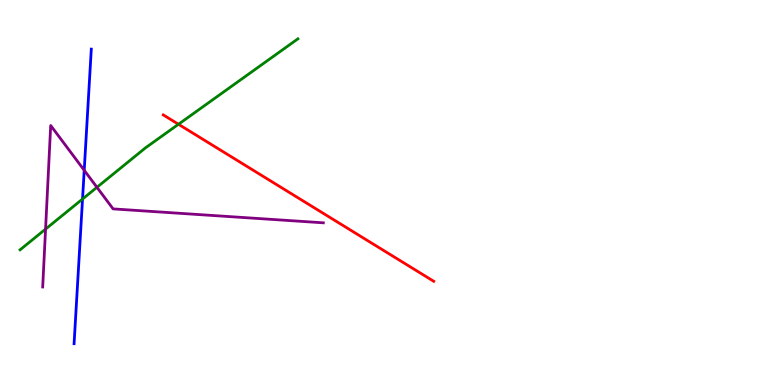[{'lines': ['blue', 'red'], 'intersections': []}, {'lines': ['green', 'red'], 'intersections': [{'x': 2.3, 'y': 6.77}]}, {'lines': ['purple', 'red'], 'intersections': []}, {'lines': ['blue', 'green'], 'intersections': [{'x': 1.06, 'y': 4.83}]}, {'lines': ['blue', 'purple'], 'intersections': [{'x': 1.09, 'y': 5.58}]}, {'lines': ['green', 'purple'], 'intersections': [{'x': 0.588, 'y': 4.05}, {'x': 1.25, 'y': 5.13}]}]